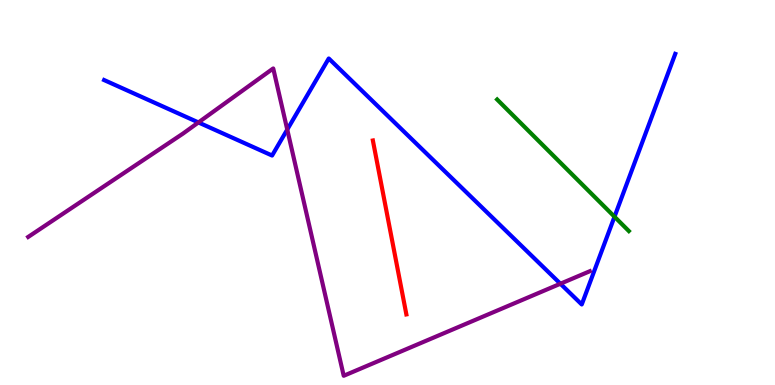[{'lines': ['blue', 'red'], 'intersections': []}, {'lines': ['green', 'red'], 'intersections': []}, {'lines': ['purple', 'red'], 'intersections': []}, {'lines': ['blue', 'green'], 'intersections': [{'x': 7.93, 'y': 4.37}]}, {'lines': ['blue', 'purple'], 'intersections': [{'x': 2.56, 'y': 6.82}, {'x': 3.71, 'y': 6.63}, {'x': 7.23, 'y': 2.63}]}, {'lines': ['green', 'purple'], 'intersections': []}]